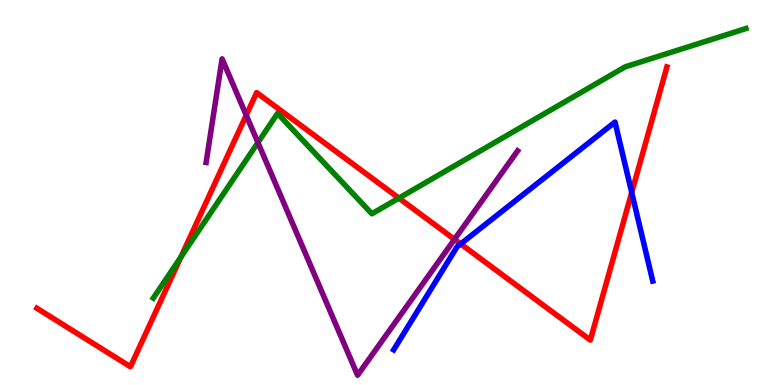[{'lines': ['blue', 'red'], 'intersections': [{'x': 5.94, 'y': 3.66}, {'x': 8.15, 'y': 5.0}]}, {'lines': ['green', 'red'], 'intersections': [{'x': 2.33, 'y': 3.32}, {'x': 5.15, 'y': 4.85}]}, {'lines': ['purple', 'red'], 'intersections': [{'x': 3.18, 'y': 7.01}, {'x': 5.86, 'y': 3.78}]}, {'lines': ['blue', 'green'], 'intersections': []}, {'lines': ['blue', 'purple'], 'intersections': []}, {'lines': ['green', 'purple'], 'intersections': [{'x': 3.33, 'y': 6.3}]}]